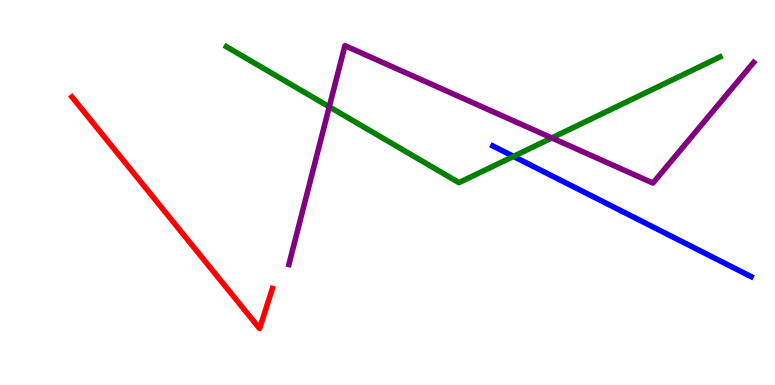[{'lines': ['blue', 'red'], 'intersections': []}, {'lines': ['green', 'red'], 'intersections': []}, {'lines': ['purple', 'red'], 'intersections': []}, {'lines': ['blue', 'green'], 'intersections': [{'x': 6.63, 'y': 5.94}]}, {'lines': ['blue', 'purple'], 'intersections': []}, {'lines': ['green', 'purple'], 'intersections': [{'x': 4.25, 'y': 7.23}, {'x': 7.12, 'y': 6.42}]}]